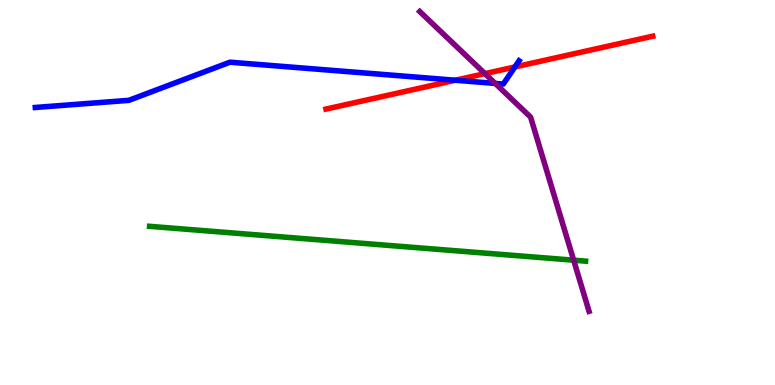[{'lines': ['blue', 'red'], 'intersections': [{'x': 5.88, 'y': 7.92}, {'x': 6.64, 'y': 8.26}]}, {'lines': ['green', 'red'], 'intersections': []}, {'lines': ['purple', 'red'], 'intersections': [{'x': 6.26, 'y': 8.09}]}, {'lines': ['blue', 'green'], 'intersections': []}, {'lines': ['blue', 'purple'], 'intersections': [{'x': 6.39, 'y': 7.83}]}, {'lines': ['green', 'purple'], 'intersections': [{'x': 7.4, 'y': 3.24}]}]